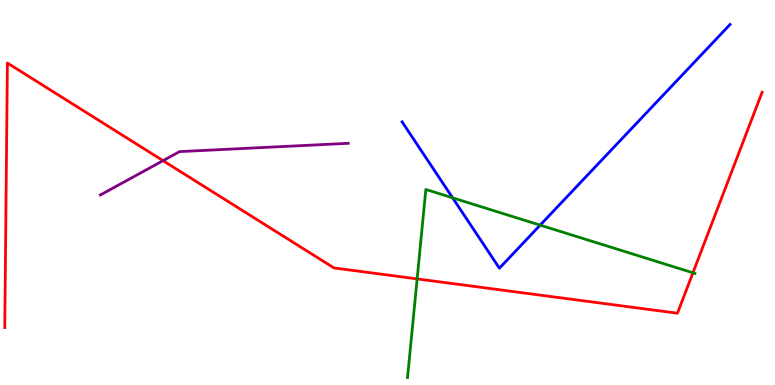[{'lines': ['blue', 'red'], 'intersections': []}, {'lines': ['green', 'red'], 'intersections': [{'x': 5.38, 'y': 2.76}, {'x': 8.94, 'y': 2.91}]}, {'lines': ['purple', 'red'], 'intersections': [{'x': 2.1, 'y': 5.83}]}, {'lines': ['blue', 'green'], 'intersections': [{'x': 5.84, 'y': 4.86}, {'x': 6.97, 'y': 4.15}]}, {'lines': ['blue', 'purple'], 'intersections': []}, {'lines': ['green', 'purple'], 'intersections': []}]